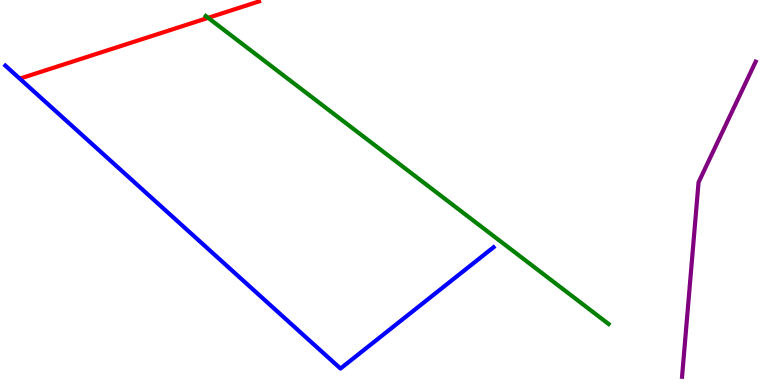[{'lines': ['blue', 'red'], 'intersections': []}, {'lines': ['green', 'red'], 'intersections': [{'x': 2.69, 'y': 9.54}]}, {'lines': ['purple', 'red'], 'intersections': []}, {'lines': ['blue', 'green'], 'intersections': []}, {'lines': ['blue', 'purple'], 'intersections': []}, {'lines': ['green', 'purple'], 'intersections': []}]